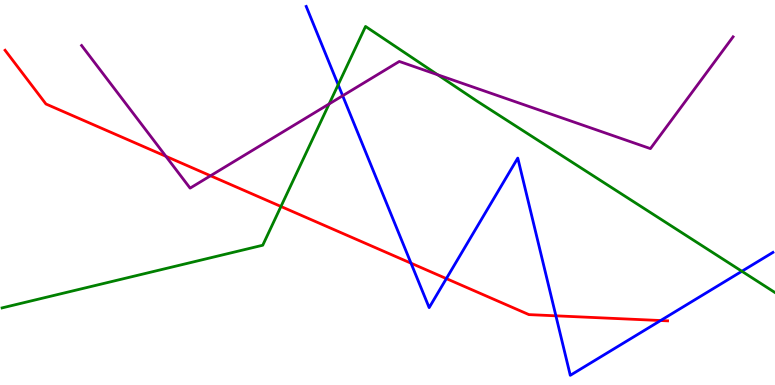[{'lines': ['blue', 'red'], 'intersections': [{'x': 5.3, 'y': 3.16}, {'x': 5.76, 'y': 2.76}, {'x': 7.17, 'y': 1.8}, {'x': 8.52, 'y': 1.67}]}, {'lines': ['green', 'red'], 'intersections': [{'x': 3.63, 'y': 4.64}]}, {'lines': ['purple', 'red'], 'intersections': [{'x': 2.14, 'y': 5.94}, {'x': 2.72, 'y': 5.43}]}, {'lines': ['blue', 'green'], 'intersections': [{'x': 4.36, 'y': 7.8}, {'x': 9.57, 'y': 2.95}]}, {'lines': ['blue', 'purple'], 'intersections': [{'x': 4.42, 'y': 7.51}]}, {'lines': ['green', 'purple'], 'intersections': [{'x': 4.25, 'y': 7.3}, {'x': 5.65, 'y': 8.06}]}]